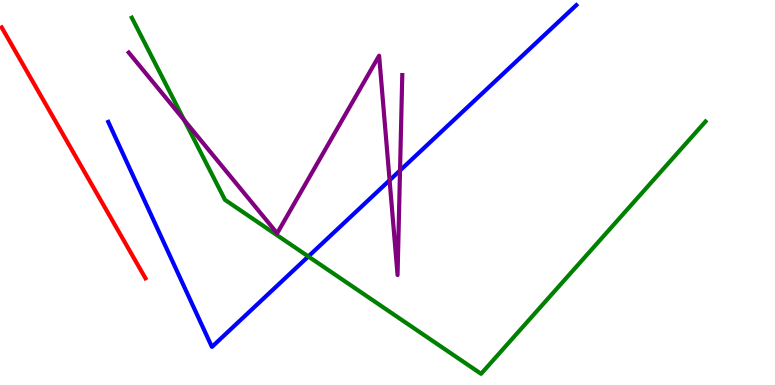[{'lines': ['blue', 'red'], 'intersections': []}, {'lines': ['green', 'red'], 'intersections': []}, {'lines': ['purple', 'red'], 'intersections': []}, {'lines': ['blue', 'green'], 'intersections': [{'x': 3.98, 'y': 3.34}]}, {'lines': ['blue', 'purple'], 'intersections': [{'x': 5.03, 'y': 5.32}, {'x': 5.16, 'y': 5.57}]}, {'lines': ['green', 'purple'], 'intersections': [{'x': 2.38, 'y': 6.88}]}]